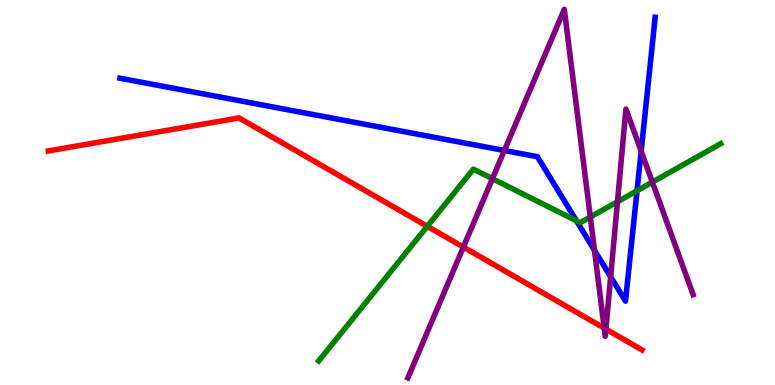[{'lines': ['blue', 'red'], 'intersections': []}, {'lines': ['green', 'red'], 'intersections': [{'x': 5.51, 'y': 4.12}]}, {'lines': ['purple', 'red'], 'intersections': [{'x': 5.98, 'y': 3.58}, {'x': 7.8, 'y': 1.48}, {'x': 7.82, 'y': 1.45}]}, {'lines': ['blue', 'green'], 'intersections': [{'x': 7.44, 'y': 4.26}, {'x': 8.22, 'y': 5.05}]}, {'lines': ['blue', 'purple'], 'intersections': [{'x': 6.51, 'y': 6.09}, {'x': 7.67, 'y': 3.5}, {'x': 7.88, 'y': 2.81}, {'x': 8.27, 'y': 6.07}]}, {'lines': ['green', 'purple'], 'intersections': [{'x': 6.35, 'y': 5.36}, {'x': 7.62, 'y': 4.36}, {'x': 7.97, 'y': 4.76}, {'x': 8.42, 'y': 5.27}]}]